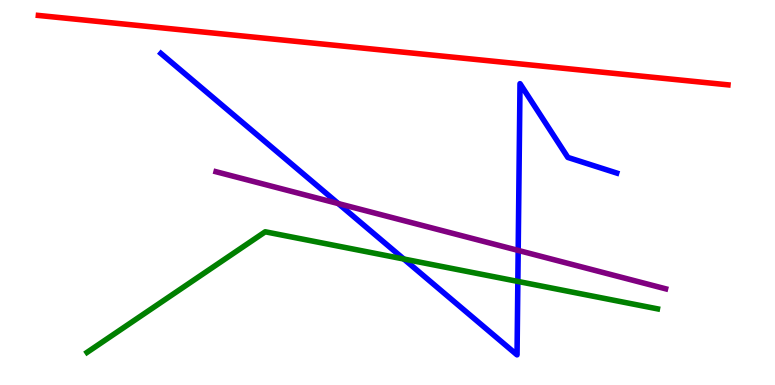[{'lines': ['blue', 'red'], 'intersections': []}, {'lines': ['green', 'red'], 'intersections': []}, {'lines': ['purple', 'red'], 'intersections': []}, {'lines': ['blue', 'green'], 'intersections': [{'x': 5.21, 'y': 3.27}, {'x': 6.68, 'y': 2.69}]}, {'lines': ['blue', 'purple'], 'intersections': [{'x': 4.37, 'y': 4.71}, {'x': 6.69, 'y': 3.5}]}, {'lines': ['green', 'purple'], 'intersections': []}]